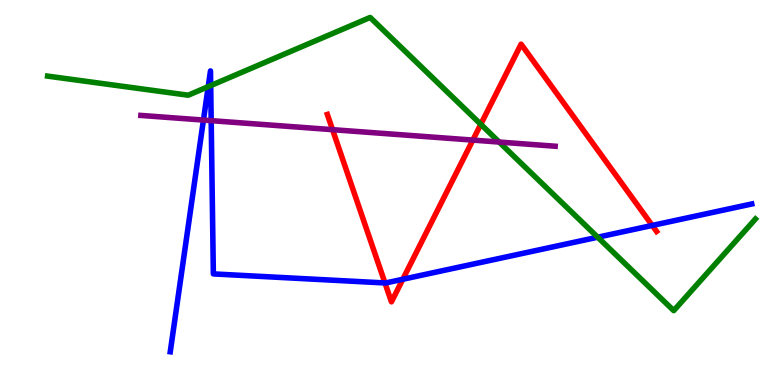[{'lines': ['blue', 'red'], 'intersections': [{'x': 4.97, 'y': 2.65}, {'x': 5.2, 'y': 2.75}, {'x': 8.42, 'y': 4.14}]}, {'lines': ['green', 'red'], 'intersections': [{'x': 6.2, 'y': 6.77}]}, {'lines': ['purple', 'red'], 'intersections': [{'x': 4.29, 'y': 6.63}, {'x': 6.1, 'y': 6.36}]}, {'lines': ['blue', 'green'], 'intersections': [{'x': 2.69, 'y': 7.75}, {'x': 2.72, 'y': 7.78}, {'x': 7.71, 'y': 3.84}]}, {'lines': ['blue', 'purple'], 'intersections': [{'x': 2.63, 'y': 6.88}, {'x': 2.73, 'y': 6.87}]}, {'lines': ['green', 'purple'], 'intersections': [{'x': 6.44, 'y': 6.31}]}]